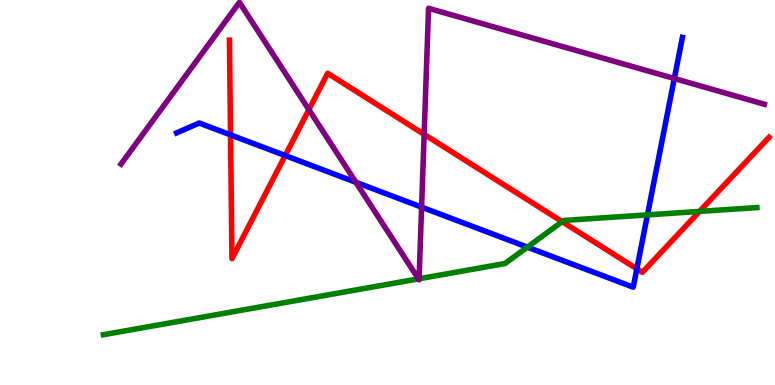[{'lines': ['blue', 'red'], 'intersections': [{'x': 2.97, 'y': 6.5}, {'x': 3.68, 'y': 5.96}, {'x': 8.22, 'y': 3.02}]}, {'lines': ['green', 'red'], 'intersections': [{'x': 7.25, 'y': 4.24}, {'x': 9.03, 'y': 4.51}]}, {'lines': ['purple', 'red'], 'intersections': [{'x': 3.99, 'y': 7.15}, {'x': 5.47, 'y': 6.51}]}, {'lines': ['blue', 'green'], 'intersections': [{'x': 6.8, 'y': 3.58}, {'x': 8.35, 'y': 4.42}]}, {'lines': ['blue', 'purple'], 'intersections': [{'x': 4.59, 'y': 5.27}, {'x': 5.44, 'y': 4.62}, {'x': 8.7, 'y': 7.96}]}, {'lines': ['green', 'purple'], 'intersections': [{'x': 5.4, 'y': 2.76}, {'x': 5.41, 'y': 2.76}]}]